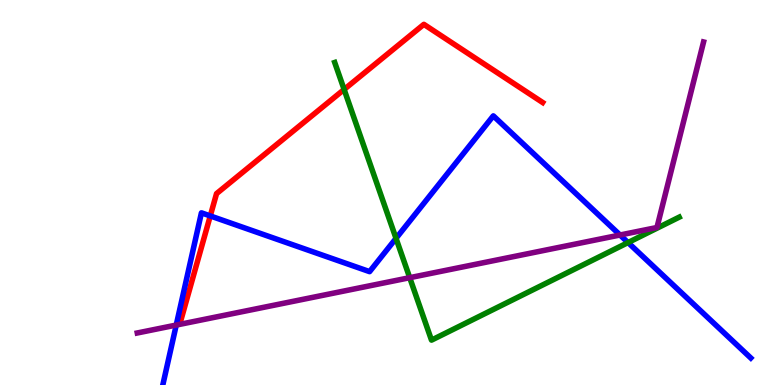[{'lines': ['blue', 'red'], 'intersections': [{'x': 2.71, 'y': 4.39}]}, {'lines': ['green', 'red'], 'intersections': [{'x': 4.44, 'y': 7.68}]}, {'lines': ['purple', 'red'], 'intersections': []}, {'lines': ['blue', 'green'], 'intersections': [{'x': 5.11, 'y': 3.81}, {'x': 8.1, 'y': 3.7}]}, {'lines': ['blue', 'purple'], 'intersections': [{'x': 2.27, 'y': 1.56}, {'x': 8.0, 'y': 3.9}]}, {'lines': ['green', 'purple'], 'intersections': [{'x': 5.29, 'y': 2.79}]}]